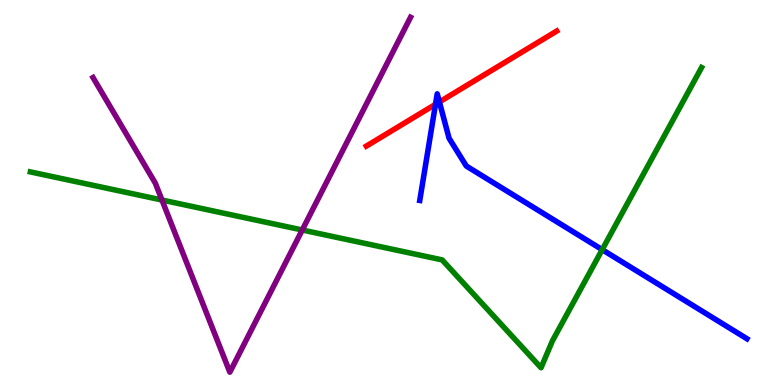[{'lines': ['blue', 'red'], 'intersections': [{'x': 5.62, 'y': 7.29}, {'x': 5.67, 'y': 7.35}]}, {'lines': ['green', 'red'], 'intersections': []}, {'lines': ['purple', 'red'], 'intersections': []}, {'lines': ['blue', 'green'], 'intersections': [{'x': 7.77, 'y': 3.52}]}, {'lines': ['blue', 'purple'], 'intersections': []}, {'lines': ['green', 'purple'], 'intersections': [{'x': 2.09, 'y': 4.8}, {'x': 3.9, 'y': 4.03}]}]